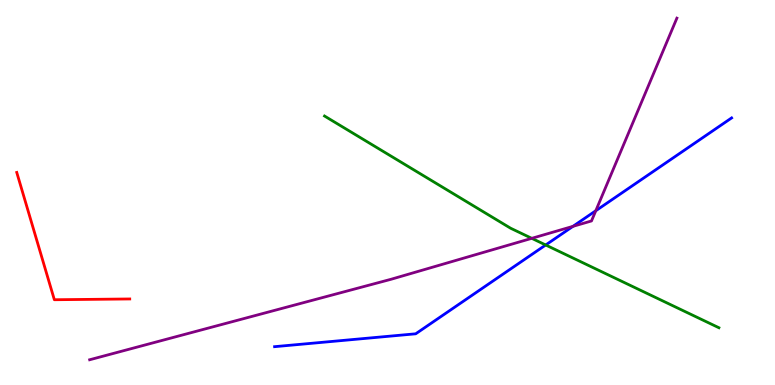[{'lines': ['blue', 'red'], 'intersections': []}, {'lines': ['green', 'red'], 'intersections': []}, {'lines': ['purple', 'red'], 'intersections': []}, {'lines': ['blue', 'green'], 'intersections': [{'x': 7.04, 'y': 3.64}]}, {'lines': ['blue', 'purple'], 'intersections': [{'x': 7.39, 'y': 4.12}, {'x': 7.69, 'y': 4.53}]}, {'lines': ['green', 'purple'], 'intersections': [{'x': 6.86, 'y': 3.81}]}]